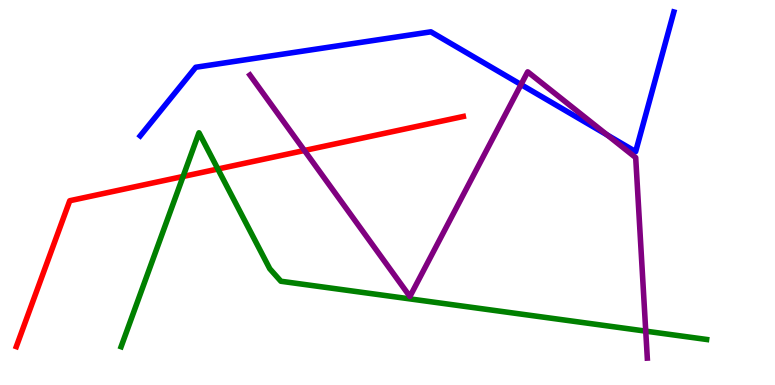[{'lines': ['blue', 'red'], 'intersections': []}, {'lines': ['green', 'red'], 'intersections': [{'x': 2.36, 'y': 5.42}, {'x': 2.81, 'y': 5.61}]}, {'lines': ['purple', 'red'], 'intersections': [{'x': 3.93, 'y': 6.09}]}, {'lines': ['blue', 'green'], 'intersections': []}, {'lines': ['blue', 'purple'], 'intersections': [{'x': 6.72, 'y': 7.8}, {'x': 7.84, 'y': 6.49}]}, {'lines': ['green', 'purple'], 'intersections': [{'x': 8.33, 'y': 1.4}]}]